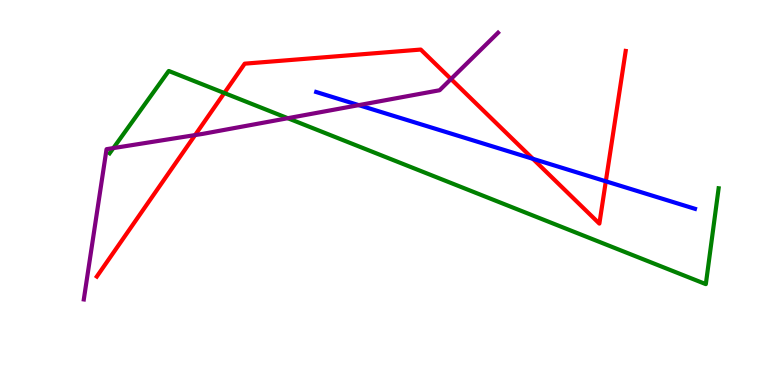[{'lines': ['blue', 'red'], 'intersections': [{'x': 6.88, 'y': 5.87}, {'x': 7.82, 'y': 5.29}]}, {'lines': ['green', 'red'], 'intersections': [{'x': 2.89, 'y': 7.58}]}, {'lines': ['purple', 'red'], 'intersections': [{'x': 2.52, 'y': 6.49}, {'x': 5.82, 'y': 7.95}]}, {'lines': ['blue', 'green'], 'intersections': []}, {'lines': ['blue', 'purple'], 'intersections': [{'x': 4.63, 'y': 7.27}]}, {'lines': ['green', 'purple'], 'intersections': [{'x': 1.46, 'y': 6.15}, {'x': 3.71, 'y': 6.93}]}]